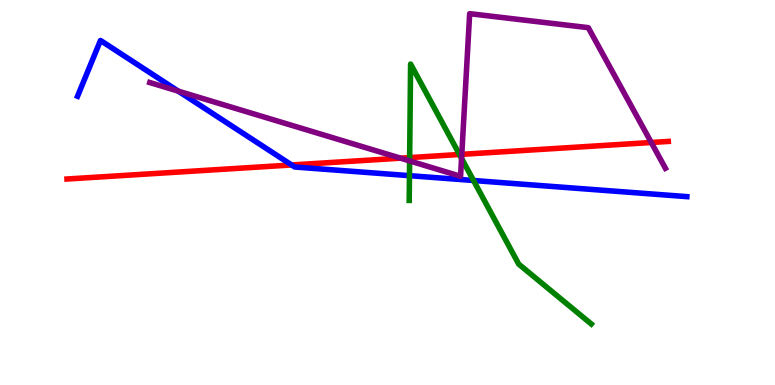[{'lines': ['blue', 'red'], 'intersections': [{'x': 3.76, 'y': 5.72}]}, {'lines': ['green', 'red'], 'intersections': [{'x': 5.29, 'y': 5.91}, {'x': 5.93, 'y': 5.99}]}, {'lines': ['purple', 'red'], 'intersections': [{'x': 5.17, 'y': 5.89}, {'x': 5.96, 'y': 5.99}, {'x': 8.4, 'y': 6.3}]}, {'lines': ['blue', 'green'], 'intersections': [{'x': 5.28, 'y': 5.44}, {'x': 6.11, 'y': 5.31}]}, {'lines': ['blue', 'purple'], 'intersections': [{'x': 2.3, 'y': 7.63}]}, {'lines': ['green', 'purple'], 'intersections': [{'x': 5.29, 'y': 5.82}, {'x': 5.96, 'y': 5.89}]}]